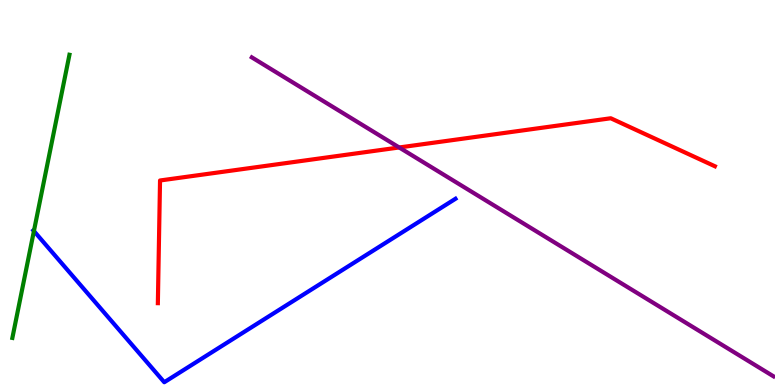[{'lines': ['blue', 'red'], 'intersections': []}, {'lines': ['green', 'red'], 'intersections': []}, {'lines': ['purple', 'red'], 'intersections': [{'x': 5.15, 'y': 6.17}]}, {'lines': ['blue', 'green'], 'intersections': [{'x': 0.438, 'y': 4.0}]}, {'lines': ['blue', 'purple'], 'intersections': []}, {'lines': ['green', 'purple'], 'intersections': []}]